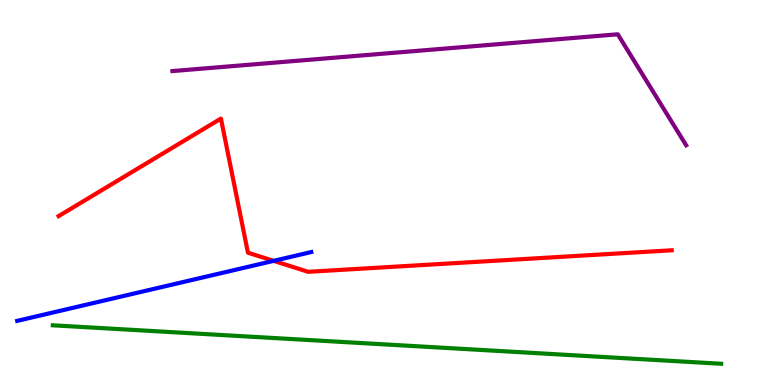[{'lines': ['blue', 'red'], 'intersections': [{'x': 3.53, 'y': 3.22}]}, {'lines': ['green', 'red'], 'intersections': []}, {'lines': ['purple', 'red'], 'intersections': []}, {'lines': ['blue', 'green'], 'intersections': []}, {'lines': ['blue', 'purple'], 'intersections': []}, {'lines': ['green', 'purple'], 'intersections': []}]